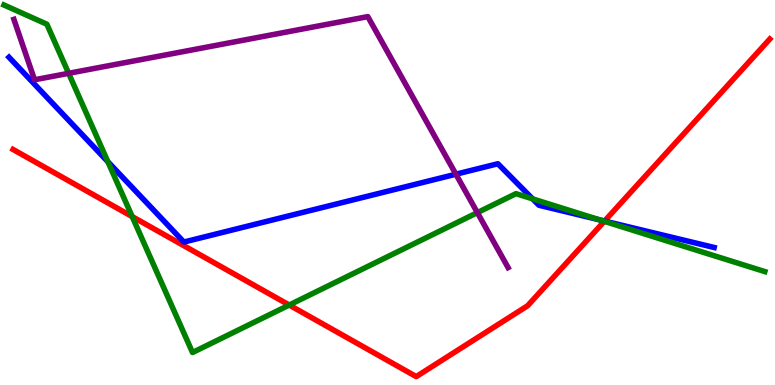[{'lines': ['blue', 'red'], 'intersections': [{'x': 7.8, 'y': 4.26}]}, {'lines': ['green', 'red'], 'intersections': [{'x': 1.71, 'y': 4.37}, {'x': 3.73, 'y': 2.08}, {'x': 7.8, 'y': 4.25}]}, {'lines': ['purple', 'red'], 'intersections': []}, {'lines': ['blue', 'green'], 'intersections': [{'x': 1.39, 'y': 5.8}, {'x': 6.87, 'y': 4.83}, {'x': 7.74, 'y': 4.29}]}, {'lines': ['blue', 'purple'], 'intersections': [{'x': 5.88, 'y': 5.47}]}, {'lines': ['green', 'purple'], 'intersections': [{'x': 0.886, 'y': 8.1}, {'x': 6.16, 'y': 4.48}]}]